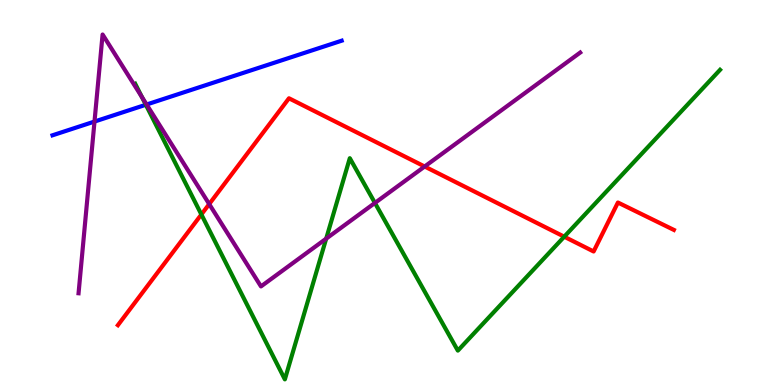[{'lines': ['blue', 'red'], 'intersections': []}, {'lines': ['green', 'red'], 'intersections': [{'x': 2.6, 'y': 4.43}, {'x': 7.28, 'y': 3.85}]}, {'lines': ['purple', 'red'], 'intersections': [{'x': 2.7, 'y': 4.7}, {'x': 5.48, 'y': 5.67}]}, {'lines': ['blue', 'green'], 'intersections': [{'x': 1.88, 'y': 7.28}]}, {'lines': ['blue', 'purple'], 'intersections': [{'x': 1.22, 'y': 6.84}, {'x': 1.89, 'y': 7.29}]}, {'lines': ['green', 'purple'], 'intersections': [{'x': 1.83, 'y': 7.48}, {'x': 4.21, 'y': 3.8}, {'x': 4.84, 'y': 4.73}]}]